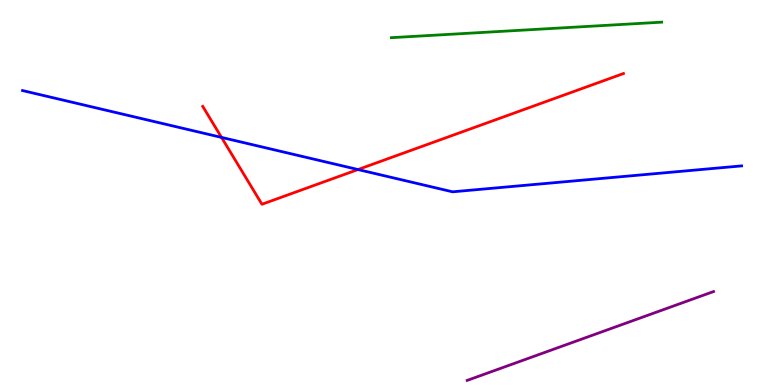[{'lines': ['blue', 'red'], 'intersections': [{'x': 2.86, 'y': 6.43}, {'x': 4.62, 'y': 5.6}]}, {'lines': ['green', 'red'], 'intersections': []}, {'lines': ['purple', 'red'], 'intersections': []}, {'lines': ['blue', 'green'], 'intersections': []}, {'lines': ['blue', 'purple'], 'intersections': []}, {'lines': ['green', 'purple'], 'intersections': []}]